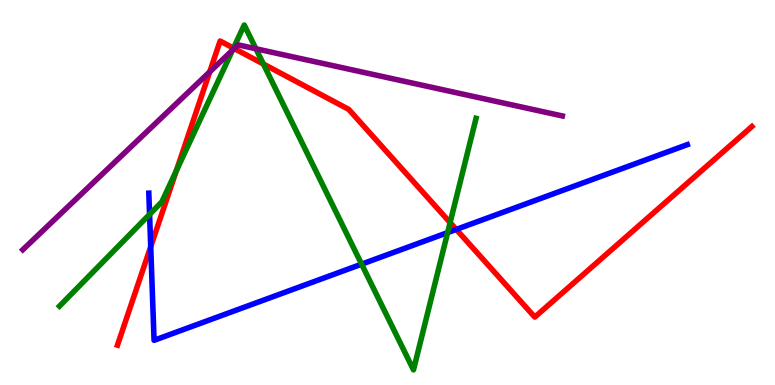[{'lines': ['blue', 'red'], 'intersections': [{'x': 1.94, 'y': 3.59}, {'x': 5.89, 'y': 4.04}]}, {'lines': ['green', 'red'], 'intersections': [{'x': 2.28, 'y': 5.57}, {'x': 3.01, 'y': 8.75}, {'x': 3.4, 'y': 8.34}, {'x': 5.81, 'y': 4.22}]}, {'lines': ['purple', 'red'], 'intersections': [{'x': 2.71, 'y': 8.13}, {'x': 3.02, 'y': 8.74}]}, {'lines': ['blue', 'green'], 'intersections': [{'x': 1.93, 'y': 4.43}, {'x': 4.67, 'y': 3.14}, {'x': 5.78, 'y': 3.96}]}, {'lines': ['blue', 'purple'], 'intersections': []}, {'lines': ['green', 'purple'], 'intersections': [{'x': 3.0, 'y': 8.7}, {'x': 3.3, 'y': 8.73}]}]